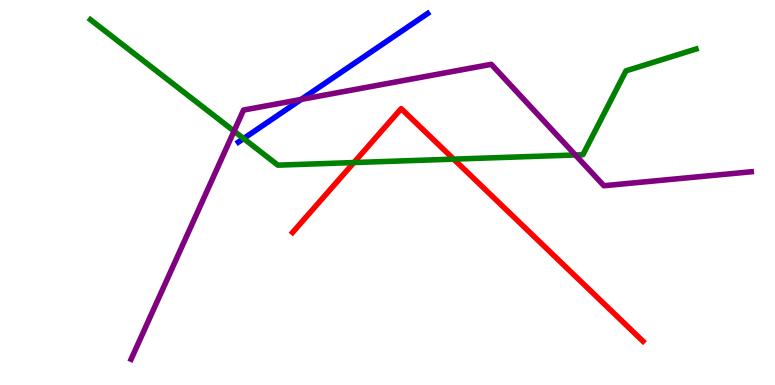[{'lines': ['blue', 'red'], 'intersections': []}, {'lines': ['green', 'red'], 'intersections': [{'x': 4.57, 'y': 5.78}, {'x': 5.85, 'y': 5.87}]}, {'lines': ['purple', 'red'], 'intersections': []}, {'lines': ['blue', 'green'], 'intersections': [{'x': 3.14, 'y': 6.4}]}, {'lines': ['blue', 'purple'], 'intersections': [{'x': 3.89, 'y': 7.42}]}, {'lines': ['green', 'purple'], 'intersections': [{'x': 3.02, 'y': 6.59}, {'x': 7.42, 'y': 5.97}]}]